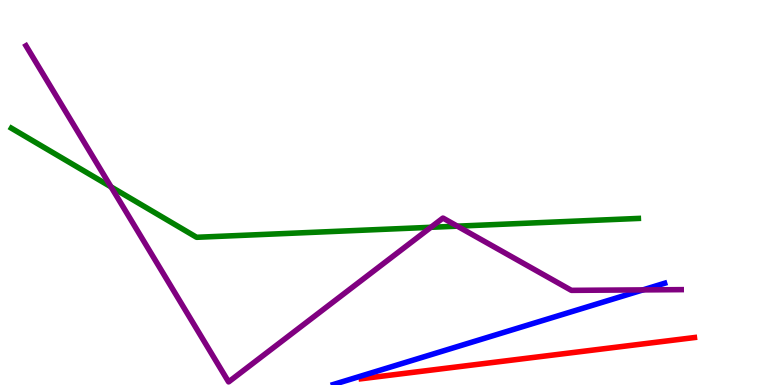[{'lines': ['blue', 'red'], 'intersections': []}, {'lines': ['green', 'red'], 'intersections': []}, {'lines': ['purple', 'red'], 'intersections': []}, {'lines': ['blue', 'green'], 'intersections': []}, {'lines': ['blue', 'purple'], 'intersections': [{'x': 8.3, 'y': 2.47}]}, {'lines': ['green', 'purple'], 'intersections': [{'x': 1.43, 'y': 5.15}, {'x': 5.56, 'y': 4.1}, {'x': 5.9, 'y': 4.13}]}]